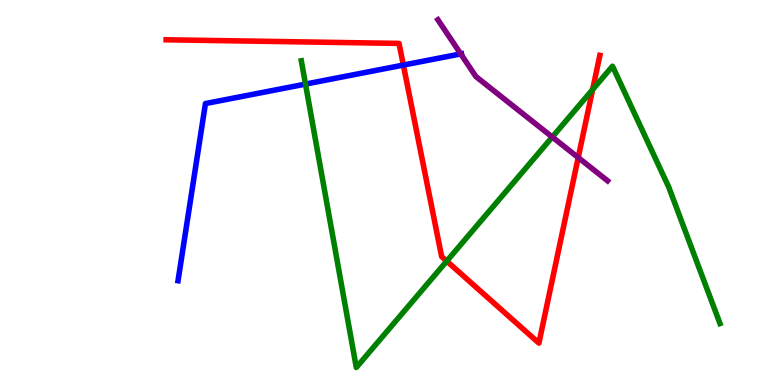[{'lines': ['blue', 'red'], 'intersections': [{'x': 5.2, 'y': 8.31}]}, {'lines': ['green', 'red'], 'intersections': [{'x': 5.76, 'y': 3.22}, {'x': 7.65, 'y': 7.67}]}, {'lines': ['purple', 'red'], 'intersections': [{'x': 7.46, 'y': 5.91}]}, {'lines': ['blue', 'green'], 'intersections': [{'x': 3.94, 'y': 7.82}]}, {'lines': ['blue', 'purple'], 'intersections': [{'x': 5.95, 'y': 8.6}]}, {'lines': ['green', 'purple'], 'intersections': [{'x': 7.13, 'y': 6.44}]}]